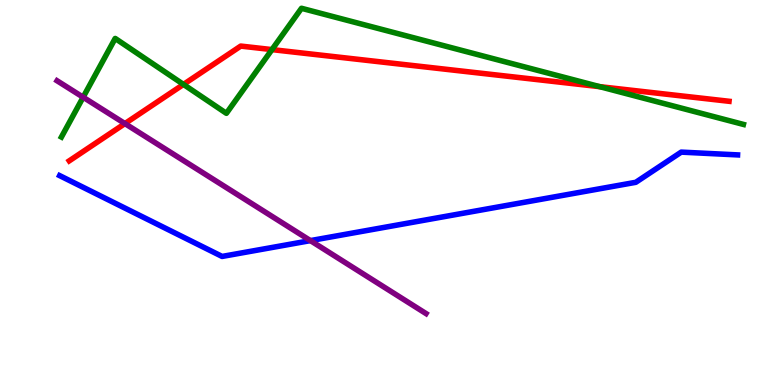[{'lines': ['blue', 'red'], 'intersections': []}, {'lines': ['green', 'red'], 'intersections': [{'x': 2.37, 'y': 7.81}, {'x': 3.51, 'y': 8.71}, {'x': 7.74, 'y': 7.75}]}, {'lines': ['purple', 'red'], 'intersections': [{'x': 1.61, 'y': 6.79}]}, {'lines': ['blue', 'green'], 'intersections': []}, {'lines': ['blue', 'purple'], 'intersections': [{'x': 4.01, 'y': 3.75}]}, {'lines': ['green', 'purple'], 'intersections': [{'x': 1.07, 'y': 7.47}]}]